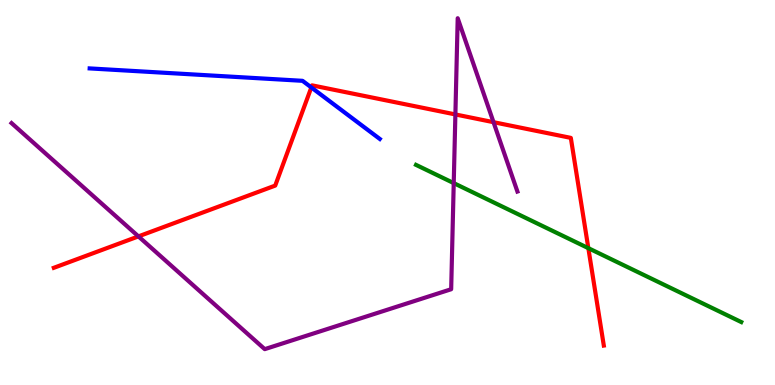[{'lines': ['blue', 'red'], 'intersections': [{'x': 4.02, 'y': 7.73}]}, {'lines': ['green', 'red'], 'intersections': [{'x': 7.59, 'y': 3.55}]}, {'lines': ['purple', 'red'], 'intersections': [{'x': 1.79, 'y': 3.86}, {'x': 5.88, 'y': 7.03}, {'x': 6.37, 'y': 6.83}]}, {'lines': ['blue', 'green'], 'intersections': []}, {'lines': ['blue', 'purple'], 'intersections': []}, {'lines': ['green', 'purple'], 'intersections': [{'x': 5.85, 'y': 5.24}]}]